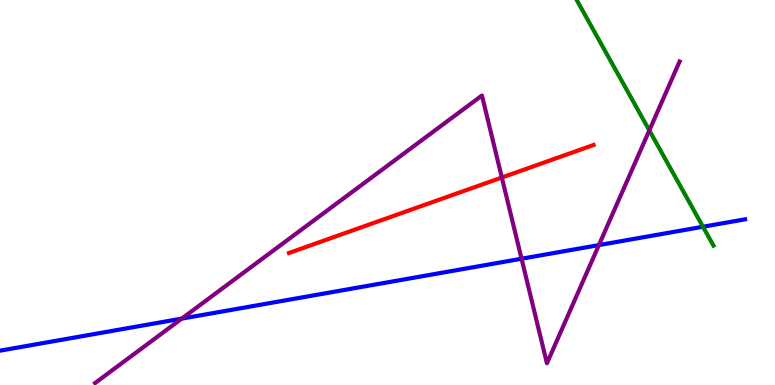[{'lines': ['blue', 'red'], 'intersections': []}, {'lines': ['green', 'red'], 'intersections': []}, {'lines': ['purple', 'red'], 'intersections': [{'x': 6.48, 'y': 5.39}]}, {'lines': ['blue', 'green'], 'intersections': [{'x': 9.07, 'y': 4.11}]}, {'lines': ['blue', 'purple'], 'intersections': [{'x': 2.35, 'y': 1.72}, {'x': 6.73, 'y': 3.28}, {'x': 7.73, 'y': 3.63}]}, {'lines': ['green', 'purple'], 'intersections': [{'x': 8.38, 'y': 6.61}]}]